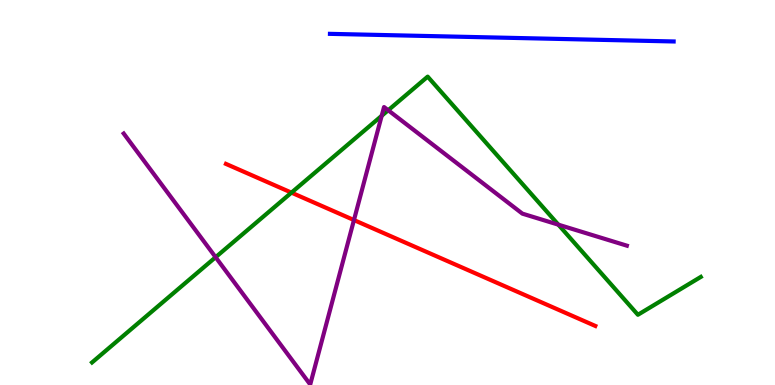[{'lines': ['blue', 'red'], 'intersections': []}, {'lines': ['green', 'red'], 'intersections': [{'x': 3.76, 'y': 5.0}]}, {'lines': ['purple', 'red'], 'intersections': [{'x': 4.57, 'y': 4.28}]}, {'lines': ['blue', 'green'], 'intersections': []}, {'lines': ['blue', 'purple'], 'intersections': []}, {'lines': ['green', 'purple'], 'intersections': [{'x': 2.78, 'y': 3.32}, {'x': 4.93, 'y': 6.99}, {'x': 5.01, 'y': 7.14}, {'x': 7.2, 'y': 4.16}]}]